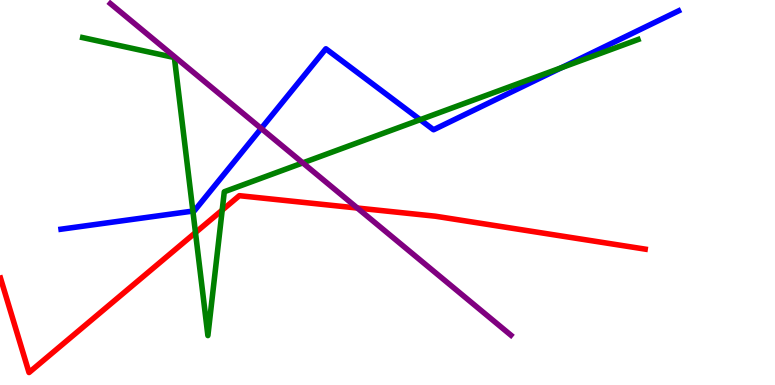[{'lines': ['blue', 'red'], 'intersections': []}, {'lines': ['green', 'red'], 'intersections': [{'x': 2.52, 'y': 3.96}, {'x': 2.87, 'y': 4.54}]}, {'lines': ['purple', 'red'], 'intersections': [{'x': 4.61, 'y': 4.6}]}, {'lines': ['blue', 'green'], 'intersections': [{'x': 2.49, 'y': 4.52}, {'x': 5.42, 'y': 6.89}, {'x': 7.24, 'y': 8.24}]}, {'lines': ['blue', 'purple'], 'intersections': [{'x': 3.37, 'y': 6.66}]}, {'lines': ['green', 'purple'], 'intersections': [{'x': 3.91, 'y': 5.77}]}]